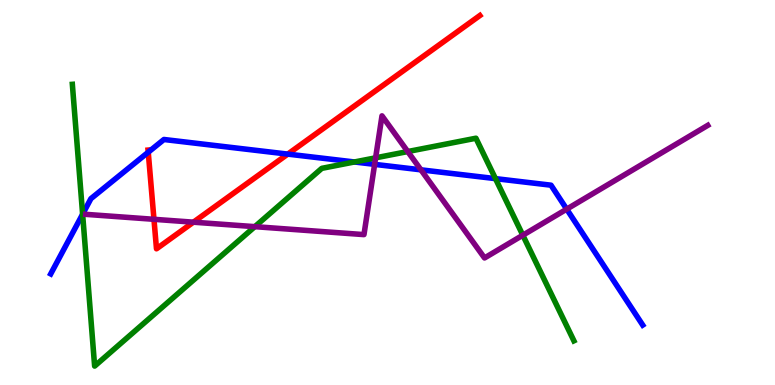[{'lines': ['blue', 'red'], 'intersections': [{'x': 1.91, 'y': 6.05}, {'x': 3.71, 'y': 6.0}]}, {'lines': ['green', 'red'], 'intersections': []}, {'lines': ['purple', 'red'], 'intersections': [{'x': 1.99, 'y': 4.3}, {'x': 2.5, 'y': 4.23}]}, {'lines': ['blue', 'green'], 'intersections': [{'x': 1.07, 'y': 4.44}, {'x': 4.57, 'y': 5.79}, {'x': 6.39, 'y': 5.36}]}, {'lines': ['blue', 'purple'], 'intersections': [{'x': 4.83, 'y': 5.73}, {'x': 5.43, 'y': 5.59}, {'x': 7.31, 'y': 4.57}]}, {'lines': ['green', 'purple'], 'intersections': [{'x': 3.29, 'y': 4.11}, {'x': 4.85, 'y': 5.9}, {'x': 5.26, 'y': 6.06}, {'x': 6.75, 'y': 3.89}]}]